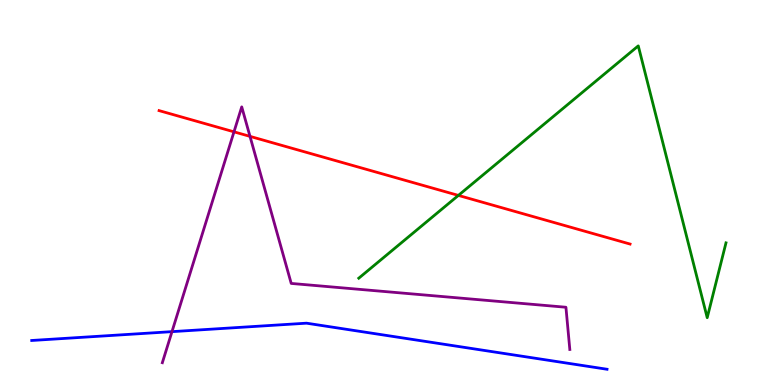[{'lines': ['blue', 'red'], 'intersections': []}, {'lines': ['green', 'red'], 'intersections': [{'x': 5.91, 'y': 4.92}]}, {'lines': ['purple', 'red'], 'intersections': [{'x': 3.02, 'y': 6.58}, {'x': 3.23, 'y': 6.46}]}, {'lines': ['blue', 'green'], 'intersections': []}, {'lines': ['blue', 'purple'], 'intersections': [{'x': 2.22, 'y': 1.39}]}, {'lines': ['green', 'purple'], 'intersections': []}]